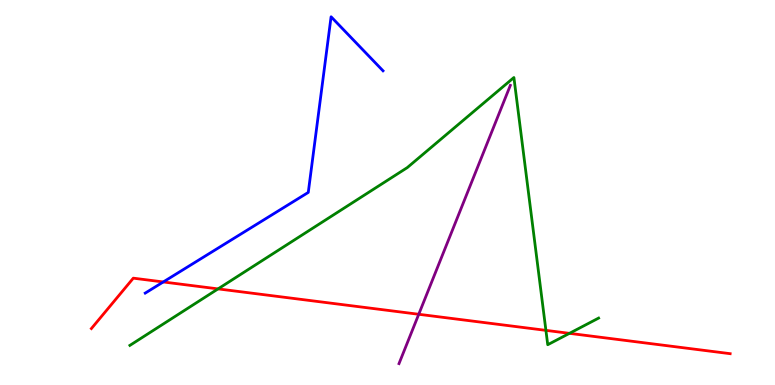[{'lines': ['blue', 'red'], 'intersections': [{'x': 2.11, 'y': 2.68}]}, {'lines': ['green', 'red'], 'intersections': [{'x': 2.81, 'y': 2.5}, {'x': 7.04, 'y': 1.42}, {'x': 7.35, 'y': 1.34}]}, {'lines': ['purple', 'red'], 'intersections': [{'x': 5.4, 'y': 1.84}]}, {'lines': ['blue', 'green'], 'intersections': []}, {'lines': ['blue', 'purple'], 'intersections': []}, {'lines': ['green', 'purple'], 'intersections': []}]